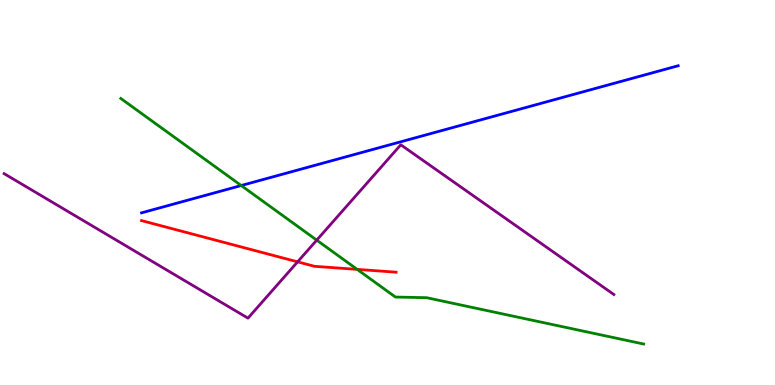[{'lines': ['blue', 'red'], 'intersections': []}, {'lines': ['green', 'red'], 'intersections': [{'x': 4.61, 'y': 3.0}]}, {'lines': ['purple', 'red'], 'intersections': [{'x': 3.84, 'y': 3.2}]}, {'lines': ['blue', 'green'], 'intersections': [{'x': 3.11, 'y': 5.18}]}, {'lines': ['blue', 'purple'], 'intersections': []}, {'lines': ['green', 'purple'], 'intersections': [{'x': 4.09, 'y': 3.76}]}]